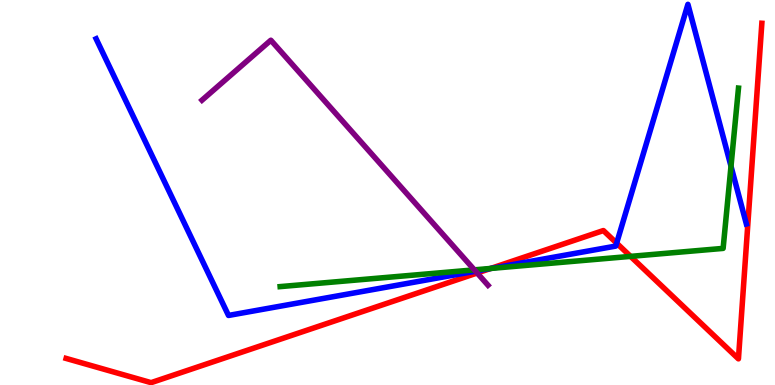[{'lines': ['blue', 'red'], 'intersections': [{'x': 6.33, 'y': 3.03}, {'x': 7.96, 'y': 3.68}]}, {'lines': ['green', 'red'], 'intersections': [{'x': 6.33, 'y': 3.03}, {'x': 8.14, 'y': 3.34}]}, {'lines': ['purple', 'red'], 'intersections': [{'x': 6.16, 'y': 2.91}]}, {'lines': ['blue', 'green'], 'intersections': [{'x': 6.34, 'y': 3.03}, {'x': 9.43, 'y': 5.68}]}, {'lines': ['blue', 'purple'], 'intersections': [{'x': 6.14, 'y': 2.96}]}, {'lines': ['green', 'purple'], 'intersections': [{'x': 6.12, 'y': 2.99}]}]